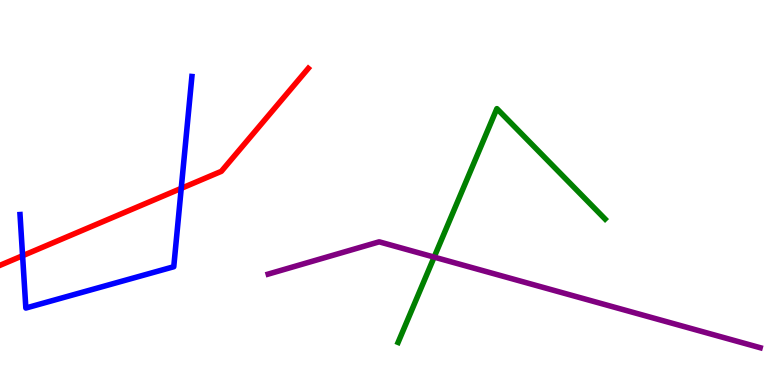[{'lines': ['blue', 'red'], 'intersections': [{'x': 0.291, 'y': 3.36}, {'x': 2.34, 'y': 5.11}]}, {'lines': ['green', 'red'], 'intersections': []}, {'lines': ['purple', 'red'], 'intersections': []}, {'lines': ['blue', 'green'], 'intersections': []}, {'lines': ['blue', 'purple'], 'intersections': []}, {'lines': ['green', 'purple'], 'intersections': [{'x': 5.6, 'y': 3.32}]}]